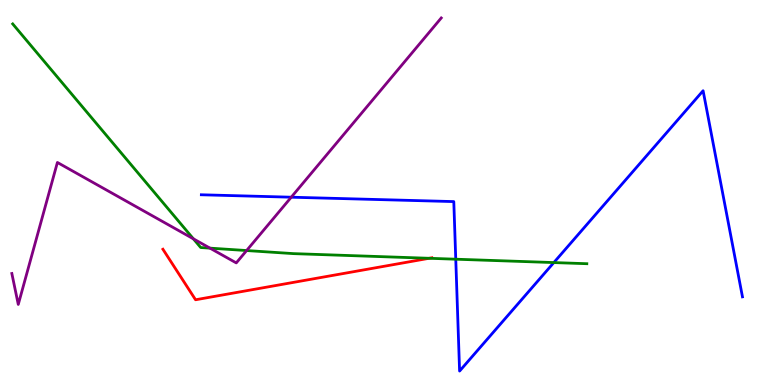[{'lines': ['blue', 'red'], 'intersections': []}, {'lines': ['green', 'red'], 'intersections': [{'x': 5.54, 'y': 3.29}]}, {'lines': ['purple', 'red'], 'intersections': []}, {'lines': ['blue', 'green'], 'intersections': [{'x': 5.88, 'y': 3.27}, {'x': 7.15, 'y': 3.18}]}, {'lines': ['blue', 'purple'], 'intersections': [{'x': 3.76, 'y': 4.88}]}, {'lines': ['green', 'purple'], 'intersections': [{'x': 2.5, 'y': 3.8}, {'x': 2.71, 'y': 3.55}, {'x': 3.18, 'y': 3.49}]}]